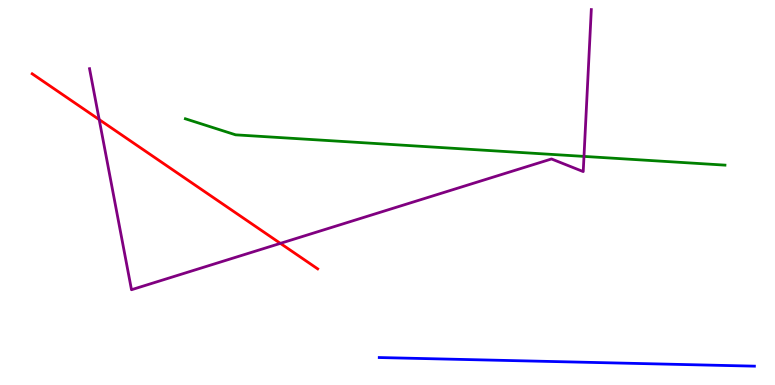[{'lines': ['blue', 'red'], 'intersections': []}, {'lines': ['green', 'red'], 'intersections': []}, {'lines': ['purple', 'red'], 'intersections': [{'x': 1.28, 'y': 6.89}, {'x': 3.62, 'y': 3.68}]}, {'lines': ['blue', 'green'], 'intersections': []}, {'lines': ['blue', 'purple'], 'intersections': []}, {'lines': ['green', 'purple'], 'intersections': [{'x': 7.54, 'y': 5.94}]}]